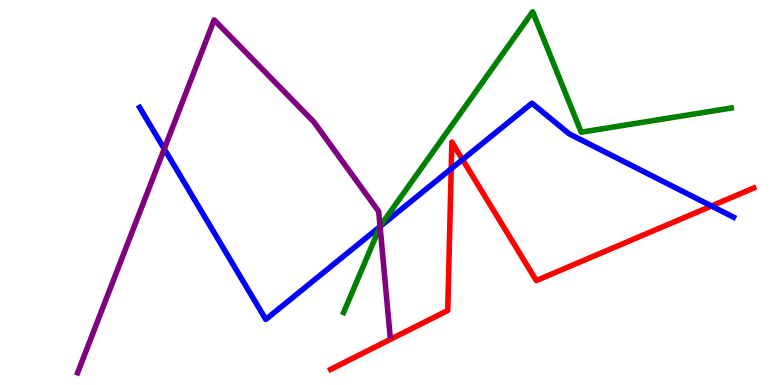[{'lines': ['blue', 'red'], 'intersections': [{'x': 5.82, 'y': 5.62}, {'x': 5.97, 'y': 5.86}, {'x': 9.18, 'y': 4.65}]}, {'lines': ['green', 'red'], 'intersections': []}, {'lines': ['purple', 'red'], 'intersections': []}, {'lines': ['blue', 'green'], 'intersections': [{'x': 4.9, 'y': 4.12}]}, {'lines': ['blue', 'purple'], 'intersections': [{'x': 2.12, 'y': 6.13}, {'x': 4.9, 'y': 4.12}]}, {'lines': ['green', 'purple'], 'intersections': [{'x': 4.9, 'y': 4.11}]}]